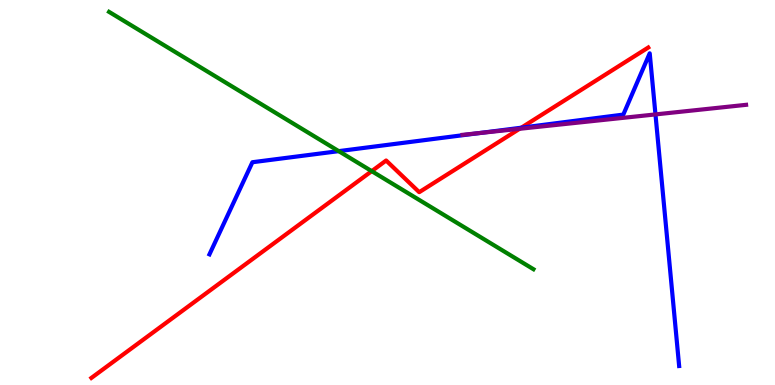[{'lines': ['blue', 'red'], 'intersections': [{'x': 6.73, 'y': 6.68}]}, {'lines': ['green', 'red'], 'intersections': [{'x': 4.8, 'y': 5.55}]}, {'lines': ['purple', 'red'], 'intersections': [{'x': 6.7, 'y': 6.65}]}, {'lines': ['blue', 'green'], 'intersections': [{'x': 4.37, 'y': 6.07}]}, {'lines': ['blue', 'purple'], 'intersections': [{'x': 6.19, 'y': 6.55}, {'x': 8.46, 'y': 7.03}]}, {'lines': ['green', 'purple'], 'intersections': []}]